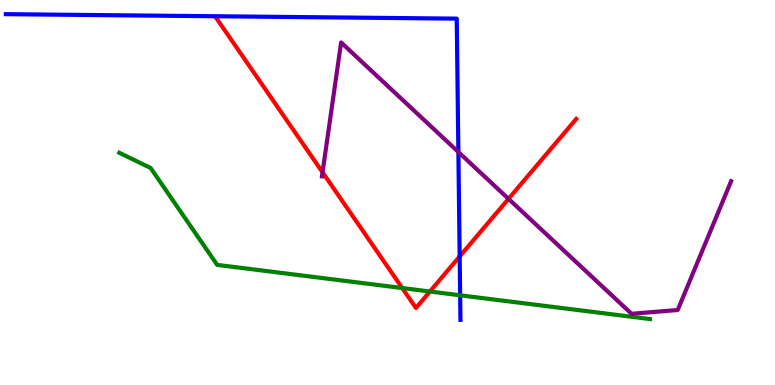[{'lines': ['blue', 'red'], 'intersections': [{'x': 5.93, 'y': 3.34}]}, {'lines': ['green', 'red'], 'intersections': [{'x': 5.19, 'y': 2.52}, {'x': 5.55, 'y': 2.43}]}, {'lines': ['purple', 'red'], 'intersections': [{'x': 4.16, 'y': 5.52}, {'x': 6.56, 'y': 4.84}]}, {'lines': ['blue', 'green'], 'intersections': [{'x': 5.94, 'y': 2.33}]}, {'lines': ['blue', 'purple'], 'intersections': [{'x': 5.91, 'y': 6.05}]}, {'lines': ['green', 'purple'], 'intersections': []}]